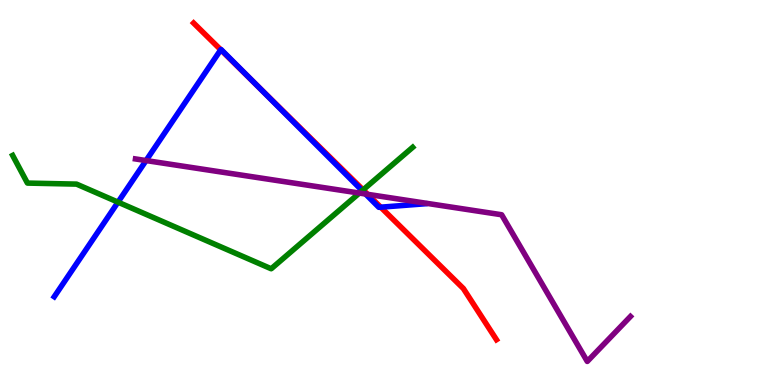[{'lines': ['blue', 'red'], 'intersections': [{'x': 2.85, 'y': 8.71}, {'x': 3.3, 'y': 7.8}, {'x': 4.91, 'y': 4.62}]}, {'lines': ['green', 'red'], 'intersections': [{'x': 4.69, 'y': 5.07}]}, {'lines': ['purple', 'red'], 'intersections': [{'x': 4.74, 'y': 4.95}]}, {'lines': ['blue', 'green'], 'intersections': [{'x': 1.52, 'y': 4.75}, {'x': 4.67, 'y': 5.05}]}, {'lines': ['blue', 'purple'], 'intersections': [{'x': 1.88, 'y': 5.83}, {'x': 4.72, 'y': 4.96}]}, {'lines': ['green', 'purple'], 'intersections': [{'x': 4.64, 'y': 4.99}]}]